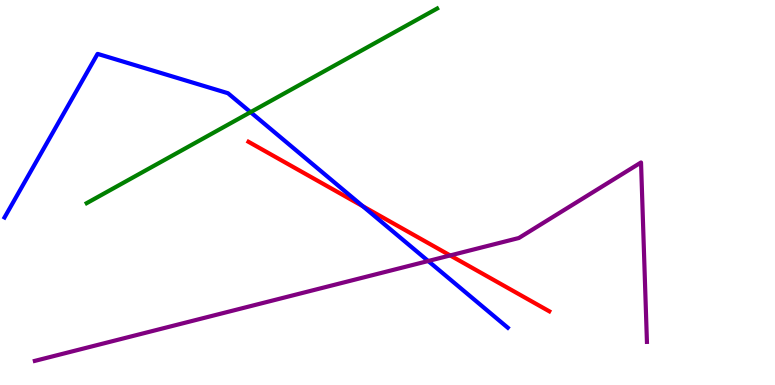[{'lines': ['blue', 'red'], 'intersections': [{'x': 4.68, 'y': 4.64}]}, {'lines': ['green', 'red'], 'intersections': []}, {'lines': ['purple', 'red'], 'intersections': [{'x': 5.81, 'y': 3.37}]}, {'lines': ['blue', 'green'], 'intersections': [{'x': 3.23, 'y': 7.09}]}, {'lines': ['blue', 'purple'], 'intersections': [{'x': 5.53, 'y': 3.22}]}, {'lines': ['green', 'purple'], 'intersections': []}]